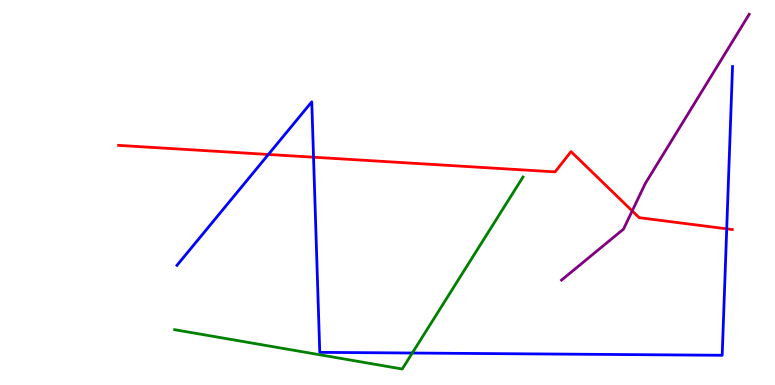[{'lines': ['blue', 'red'], 'intersections': [{'x': 3.46, 'y': 5.99}, {'x': 4.05, 'y': 5.92}, {'x': 9.38, 'y': 4.06}]}, {'lines': ['green', 'red'], 'intersections': []}, {'lines': ['purple', 'red'], 'intersections': [{'x': 8.16, 'y': 4.52}]}, {'lines': ['blue', 'green'], 'intersections': [{'x': 5.32, 'y': 0.831}]}, {'lines': ['blue', 'purple'], 'intersections': []}, {'lines': ['green', 'purple'], 'intersections': []}]